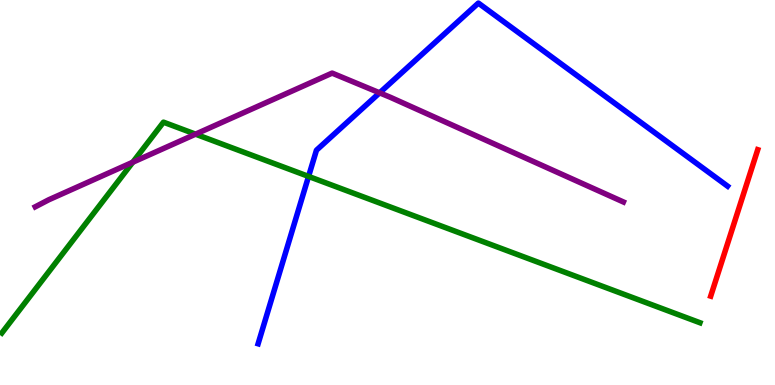[{'lines': ['blue', 'red'], 'intersections': []}, {'lines': ['green', 'red'], 'intersections': []}, {'lines': ['purple', 'red'], 'intersections': []}, {'lines': ['blue', 'green'], 'intersections': [{'x': 3.98, 'y': 5.42}]}, {'lines': ['blue', 'purple'], 'intersections': [{'x': 4.9, 'y': 7.59}]}, {'lines': ['green', 'purple'], 'intersections': [{'x': 1.71, 'y': 5.79}, {'x': 2.52, 'y': 6.52}]}]